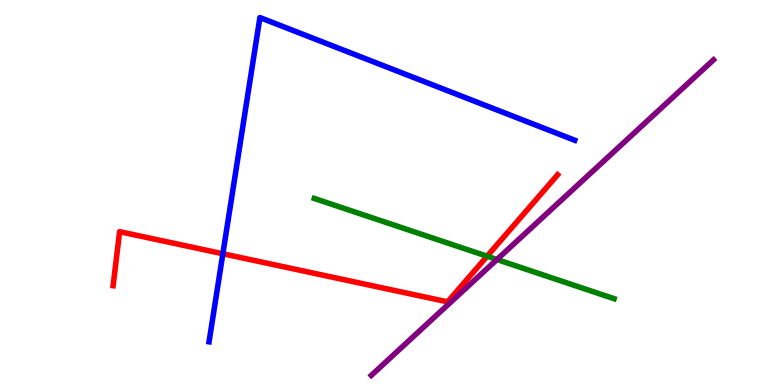[{'lines': ['blue', 'red'], 'intersections': [{'x': 2.88, 'y': 3.41}]}, {'lines': ['green', 'red'], 'intersections': [{'x': 6.29, 'y': 3.34}]}, {'lines': ['purple', 'red'], 'intersections': []}, {'lines': ['blue', 'green'], 'intersections': []}, {'lines': ['blue', 'purple'], 'intersections': []}, {'lines': ['green', 'purple'], 'intersections': [{'x': 6.41, 'y': 3.26}]}]